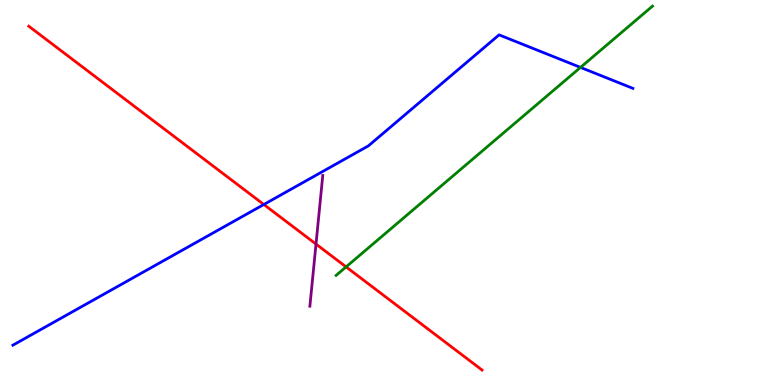[{'lines': ['blue', 'red'], 'intersections': [{'x': 3.4, 'y': 4.69}]}, {'lines': ['green', 'red'], 'intersections': [{'x': 4.47, 'y': 3.07}]}, {'lines': ['purple', 'red'], 'intersections': [{'x': 4.08, 'y': 3.66}]}, {'lines': ['blue', 'green'], 'intersections': [{'x': 7.49, 'y': 8.25}]}, {'lines': ['blue', 'purple'], 'intersections': []}, {'lines': ['green', 'purple'], 'intersections': []}]